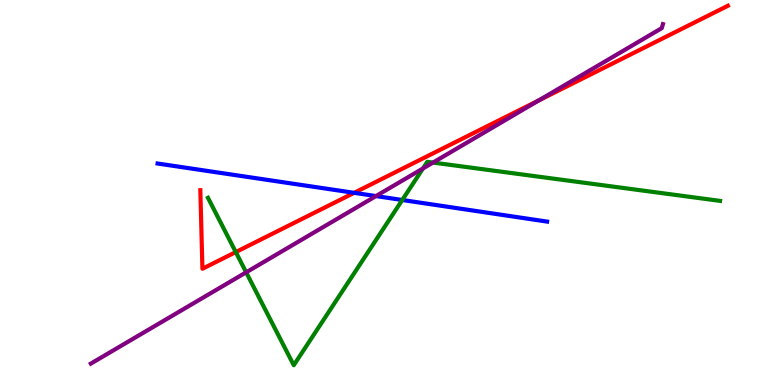[{'lines': ['blue', 'red'], 'intersections': [{'x': 4.57, 'y': 4.99}]}, {'lines': ['green', 'red'], 'intersections': [{'x': 3.04, 'y': 3.45}]}, {'lines': ['purple', 'red'], 'intersections': [{'x': 6.95, 'y': 7.39}]}, {'lines': ['blue', 'green'], 'intersections': [{'x': 5.19, 'y': 4.81}]}, {'lines': ['blue', 'purple'], 'intersections': [{'x': 4.85, 'y': 4.91}]}, {'lines': ['green', 'purple'], 'intersections': [{'x': 3.18, 'y': 2.93}, {'x': 5.46, 'y': 5.62}, {'x': 5.59, 'y': 5.78}]}]